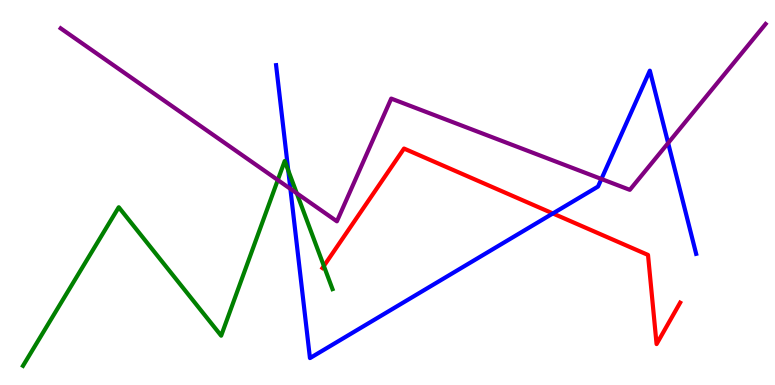[{'lines': ['blue', 'red'], 'intersections': [{'x': 7.13, 'y': 4.46}]}, {'lines': ['green', 'red'], 'intersections': [{'x': 4.18, 'y': 3.09}]}, {'lines': ['purple', 'red'], 'intersections': []}, {'lines': ['blue', 'green'], 'intersections': [{'x': 3.72, 'y': 5.57}]}, {'lines': ['blue', 'purple'], 'intersections': [{'x': 3.75, 'y': 5.1}, {'x': 7.76, 'y': 5.35}, {'x': 8.62, 'y': 6.28}]}, {'lines': ['green', 'purple'], 'intersections': [{'x': 3.58, 'y': 5.32}, {'x': 3.83, 'y': 4.98}]}]